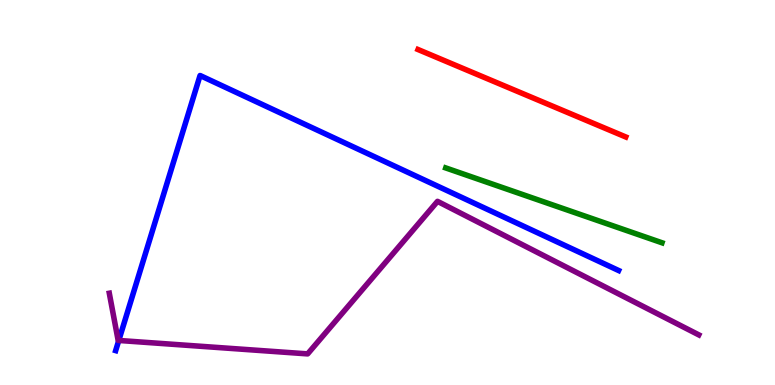[{'lines': ['blue', 'red'], 'intersections': []}, {'lines': ['green', 'red'], 'intersections': []}, {'lines': ['purple', 'red'], 'intersections': []}, {'lines': ['blue', 'green'], 'intersections': []}, {'lines': ['blue', 'purple'], 'intersections': [{'x': 1.53, 'y': 1.16}]}, {'lines': ['green', 'purple'], 'intersections': []}]